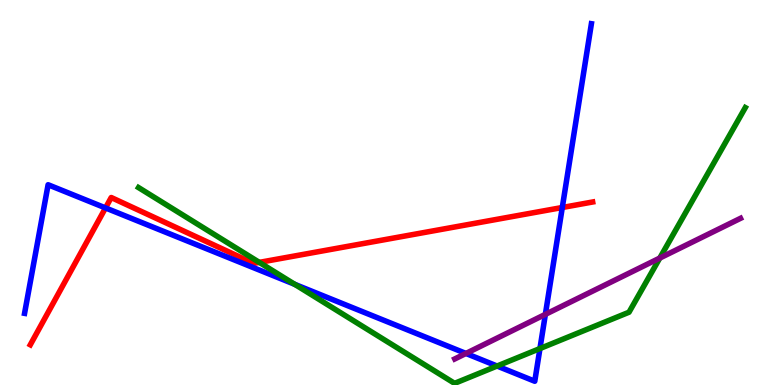[{'lines': ['blue', 'red'], 'intersections': [{'x': 1.36, 'y': 4.6}, {'x': 7.26, 'y': 4.61}]}, {'lines': ['green', 'red'], 'intersections': [{'x': 3.35, 'y': 3.18}]}, {'lines': ['purple', 'red'], 'intersections': []}, {'lines': ['blue', 'green'], 'intersections': [{'x': 3.8, 'y': 2.61}, {'x': 6.41, 'y': 0.493}, {'x': 6.97, 'y': 0.947}]}, {'lines': ['blue', 'purple'], 'intersections': [{'x': 6.01, 'y': 0.82}, {'x': 7.04, 'y': 1.83}]}, {'lines': ['green', 'purple'], 'intersections': [{'x': 8.51, 'y': 3.3}]}]